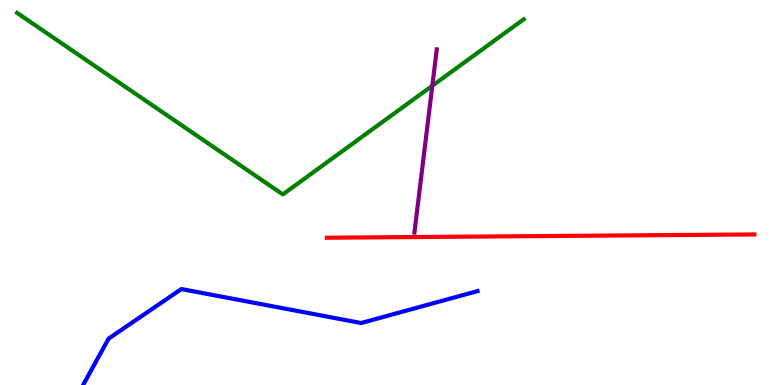[{'lines': ['blue', 'red'], 'intersections': []}, {'lines': ['green', 'red'], 'intersections': []}, {'lines': ['purple', 'red'], 'intersections': []}, {'lines': ['blue', 'green'], 'intersections': []}, {'lines': ['blue', 'purple'], 'intersections': []}, {'lines': ['green', 'purple'], 'intersections': [{'x': 5.58, 'y': 7.77}]}]